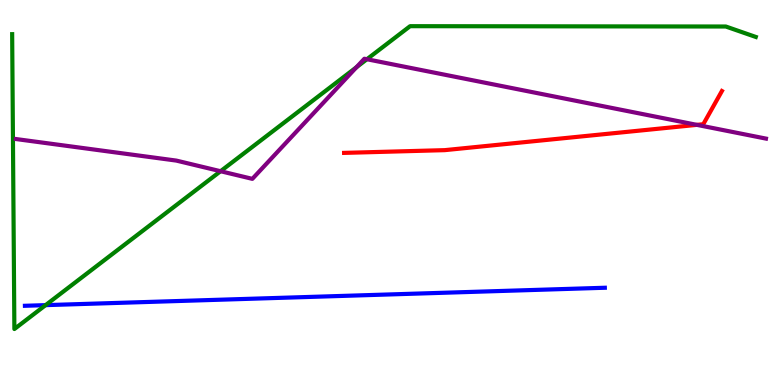[{'lines': ['blue', 'red'], 'intersections': []}, {'lines': ['green', 'red'], 'intersections': []}, {'lines': ['purple', 'red'], 'intersections': [{'x': 8.99, 'y': 6.76}]}, {'lines': ['blue', 'green'], 'intersections': [{'x': 0.588, 'y': 2.07}]}, {'lines': ['blue', 'purple'], 'intersections': []}, {'lines': ['green', 'purple'], 'intersections': [{'x': 2.85, 'y': 5.55}, {'x': 4.6, 'y': 8.25}, {'x': 4.73, 'y': 8.46}]}]